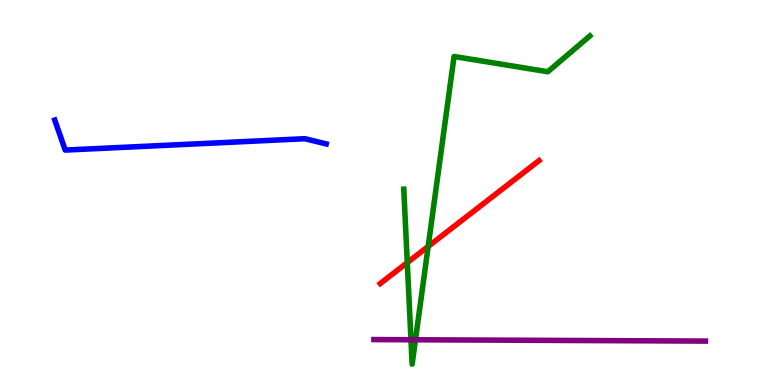[{'lines': ['blue', 'red'], 'intersections': []}, {'lines': ['green', 'red'], 'intersections': [{'x': 5.26, 'y': 3.18}, {'x': 5.52, 'y': 3.6}]}, {'lines': ['purple', 'red'], 'intersections': []}, {'lines': ['blue', 'green'], 'intersections': []}, {'lines': ['blue', 'purple'], 'intersections': []}, {'lines': ['green', 'purple'], 'intersections': [{'x': 5.3, 'y': 1.18}, {'x': 5.36, 'y': 1.17}]}]